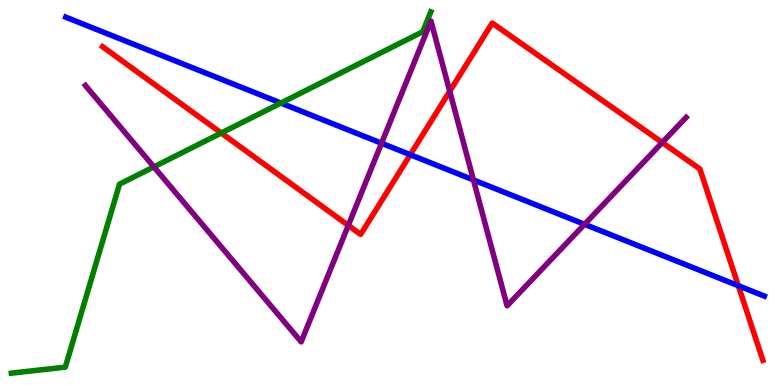[{'lines': ['blue', 'red'], 'intersections': [{'x': 5.29, 'y': 5.98}, {'x': 9.53, 'y': 2.58}]}, {'lines': ['green', 'red'], 'intersections': [{'x': 2.86, 'y': 6.55}]}, {'lines': ['purple', 'red'], 'intersections': [{'x': 4.49, 'y': 4.15}, {'x': 5.8, 'y': 7.63}, {'x': 8.55, 'y': 6.3}]}, {'lines': ['blue', 'green'], 'intersections': [{'x': 3.62, 'y': 7.32}]}, {'lines': ['blue', 'purple'], 'intersections': [{'x': 4.92, 'y': 6.28}, {'x': 6.11, 'y': 5.33}, {'x': 7.54, 'y': 4.17}]}, {'lines': ['green', 'purple'], 'intersections': [{'x': 1.99, 'y': 5.67}]}]